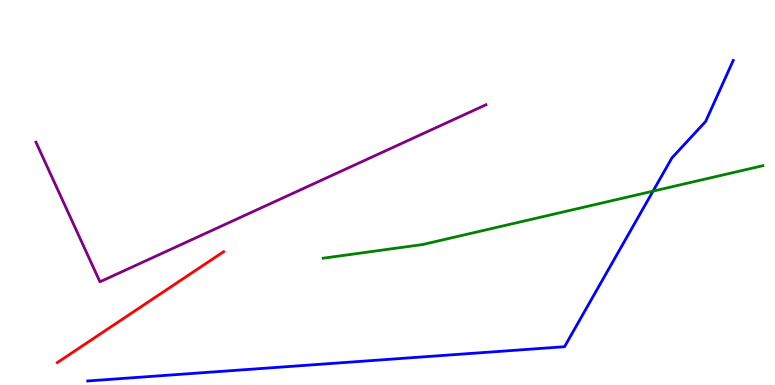[{'lines': ['blue', 'red'], 'intersections': []}, {'lines': ['green', 'red'], 'intersections': []}, {'lines': ['purple', 'red'], 'intersections': []}, {'lines': ['blue', 'green'], 'intersections': [{'x': 8.43, 'y': 5.03}]}, {'lines': ['blue', 'purple'], 'intersections': []}, {'lines': ['green', 'purple'], 'intersections': []}]